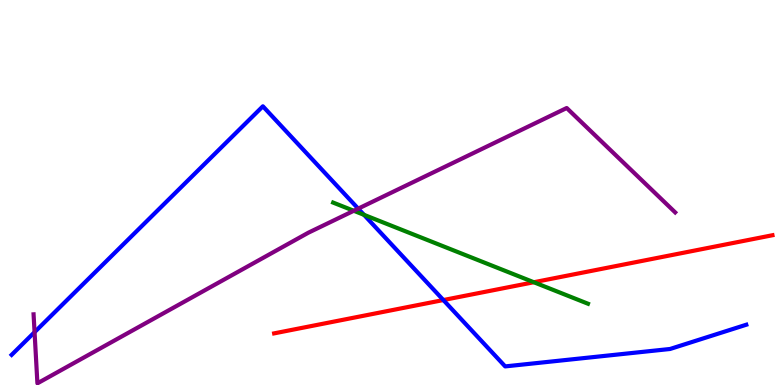[{'lines': ['blue', 'red'], 'intersections': [{'x': 5.72, 'y': 2.21}]}, {'lines': ['green', 'red'], 'intersections': [{'x': 6.89, 'y': 2.67}]}, {'lines': ['purple', 'red'], 'intersections': []}, {'lines': ['blue', 'green'], 'intersections': [{'x': 4.7, 'y': 4.42}]}, {'lines': ['blue', 'purple'], 'intersections': [{'x': 0.446, 'y': 1.37}, {'x': 4.62, 'y': 4.58}]}, {'lines': ['green', 'purple'], 'intersections': [{'x': 4.56, 'y': 4.53}]}]